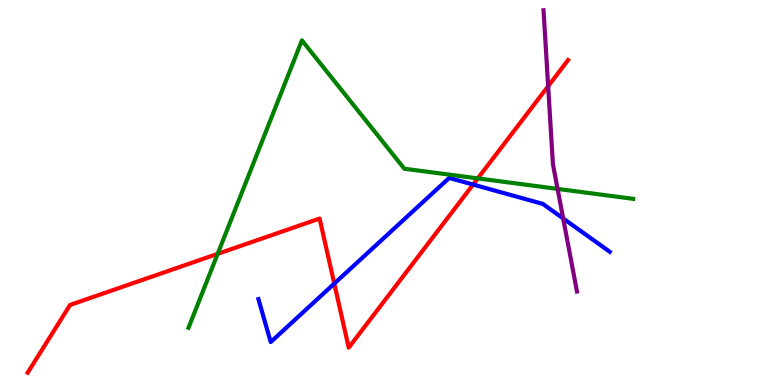[{'lines': ['blue', 'red'], 'intersections': [{'x': 4.31, 'y': 2.63}, {'x': 6.1, 'y': 5.21}]}, {'lines': ['green', 'red'], 'intersections': [{'x': 2.81, 'y': 3.41}, {'x': 6.17, 'y': 5.37}]}, {'lines': ['purple', 'red'], 'intersections': [{'x': 7.07, 'y': 7.76}]}, {'lines': ['blue', 'green'], 'intersections': []}, {'lines': ['blue', 'purple'], 'intersections': [{'x': 7.27, 'y': 4.33}]}, {'lines': ['green', 'purple'], 'intersections': [{'x': 7.19, 'y': 5.09}]}]